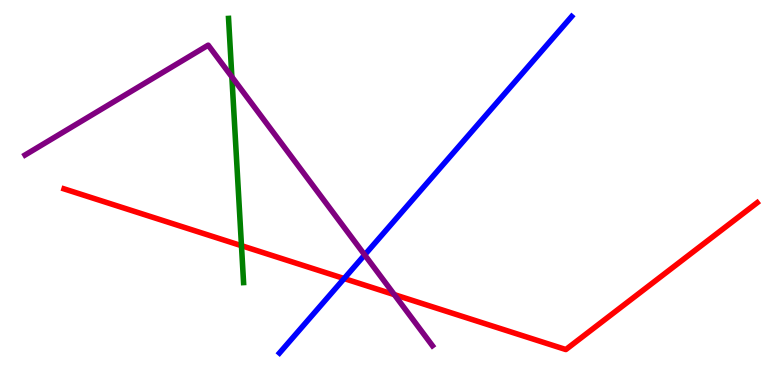[{'lines': ['blue', 'red'], 'intersections': [{'x': 4.44, 'y': 2.76}]}, {'lines': ['green', 'red'], 'intersections': [{'x': 3.12, 'y': 3.62}]}, {'lines': ['purple', 'red'], 'intersections': [{'x': 5.09, 'y': 2.35}]}, {'lines': ['blue', 'green'], 'intersections': []}, {'lines': ['blue', 'purple'], 'intersections': [{'x': 4.71, 'y': 3.38}]}, {'lines': ['green', 'purple'], 'intersections': [{'x': 2.99, 'y': 8.0}]}]